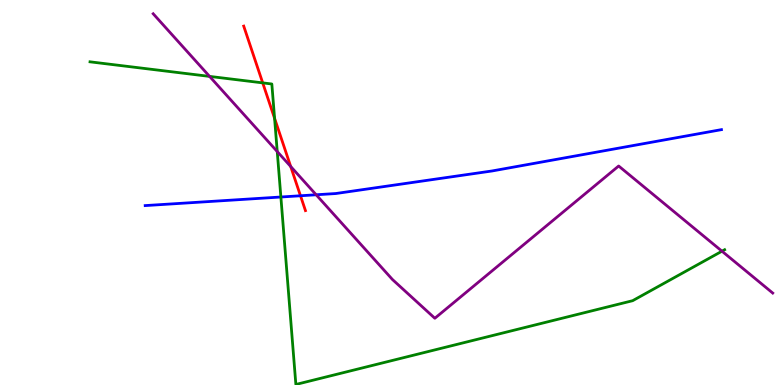[{'lines': ['blue', 'red'], 'intersections': [{'x': 3.88, 'y': 4.92}]}, {'lines': ['green', 'red'], 'intersections': [{'x': 3.39, 'y': 7.85}, {'x': 3.54, 'y': 6.93}]}, {'lines': ['purple', 'red'], 'intersections': [{'x': 3.75, 'y': 5.68}]}, {'lines': ['blue', 'green'], 'intersections': [{'x': 3.62, 'y': 4.88}]}, {'lines': ['blue', 'purple'], 'intersections': [{'x': 4.08, 'y': 4.94}]}, {'lines': ['green', 'purple'], 'intersections': [{'x': 2.7, 'y': 8.02}, {'x': 3.58, 'y': 6.06}, {'x': 9.32, 'y': 3.48}]}]